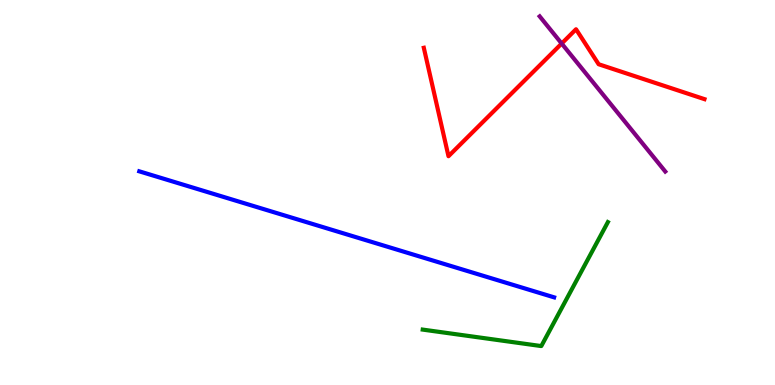[{'lines': ['blue', 'red'], 'intersections': []}, {'lines': ['green', 'red'], 'intersections': []}, {'lines': ['purple', 'red'], 'intersections': [{'x': 7.25, 'y': 8.87}]}, {'lines': ['blue', 'green'], 'intersections': []}, {'lines': ['blue', 'purple'], 'intersections': []}, {'lines': ['green', 'purple'], 'intersections': []}]